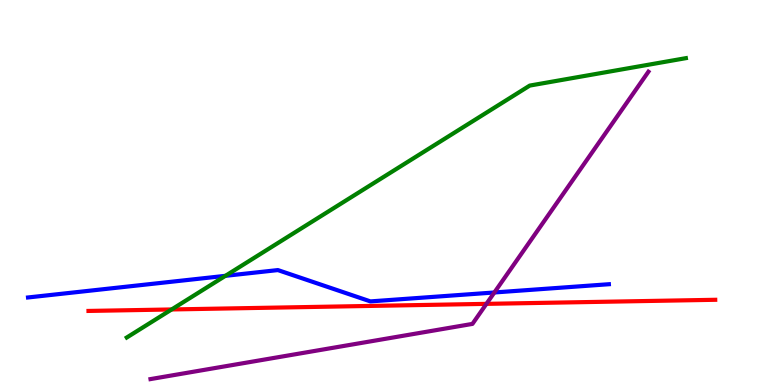[{'lines': ['blue', 'red'], 'intersections': []}, {'lines': ['green', 'red'], 'intersections': [{'x': 2.21, 'y': 1.96}]}, {'lines': ['purple', 'red'], 'intersections': [{'x': 6.28, 'y': 2.11}]}, {'lines': ['blue', 'green'], 'intersections': [{'x': 2.91, 'y': 2.84}]}, {'lines': ['blue', 'purple'], 'intersections': [{'x': 6.38, 'y': 2.4}]}, {'lines': ['green', 'purple'], 'intersections': []}]